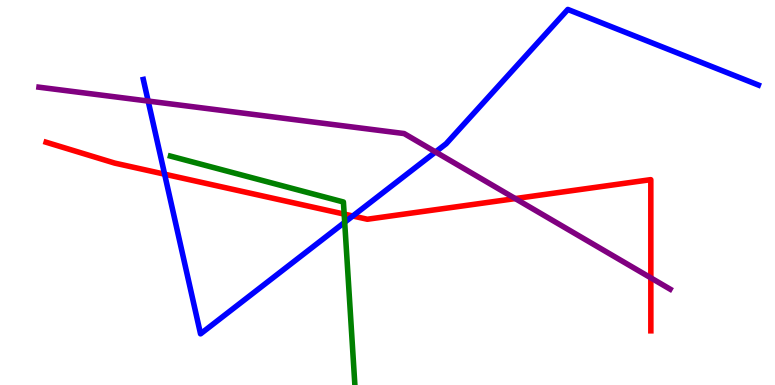[{'lines': ['blue', 'red'], 'intersections': [{'x': 2.12, 'y': 5.48}, {'x': 4.55, 'y': 4.39}]}, {'lines': ['green', 'red'], 'intersections': [{'x': 4.44, 'y': 4.44}]}, {'lines': ['purple', 'red'], 'intersections': [{'x': 6.65, 'y': 4.84}, {'x': 8.4, 'y': 2.78}]}, {'lines': ['blue', 'green'], 'intersections': [{'x': 4.45, 'y': 4.23}]}, {'lines': ['blue', 'purple'], 'intersections': [{'x': 1.91, 'y': 7.38}, {'x': 5.62, 'y': 6.05}]}, {'lines': ['green', 'purple'], 'intersections': []}]